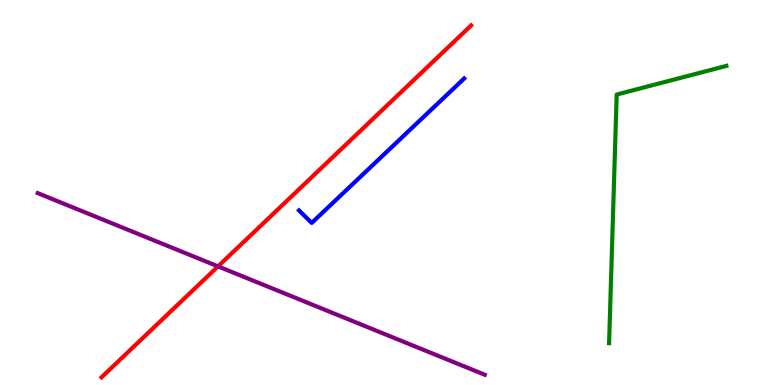[{'lines': ['blue', 'red'], 'intersections': []}, {'lines': ['green', 'red'], 'intersections': []}, {'lines': ['purple', 'red'], 'intersections': [{'x': 2.81, 'y': 3.08}]}, {'lines': ['blue', 'green'], 'intersections': []}, {'lines': ['blue', 'purple'], 'intersections': []}, {'lines': ['green', 'purple'], 'intersections': []}]